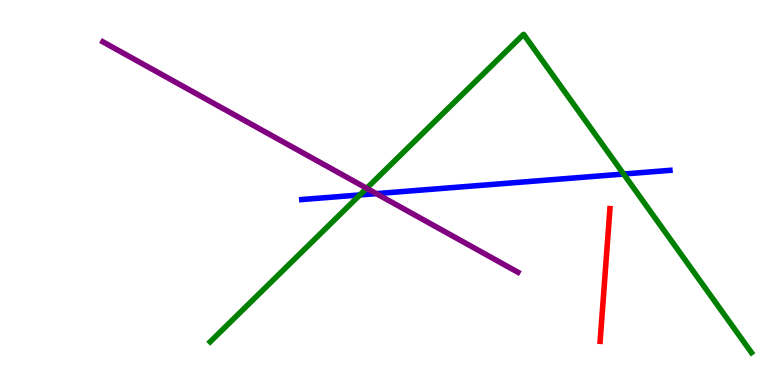[{'lines': ['blue', 'red'], 'intersections': []}, {'lines': ['green', 'red'], 'intersections': []}, {'lines': ['purple', 'red'], 'intersections': []}, {'lines': ['blue', 'green'], 'intersections': [{'x': 4.64, 'y': 4.94}, {'x': 8.05, 'y': 5.48}]}, {'lines': ['blue', 'purple'], 'intersections': [{'x': 4.86, 'y': 4.97}]}, {'lines': ['green', 'purple'], 'intersections': [{'x': 4.73, 'y': 5.11}]}]